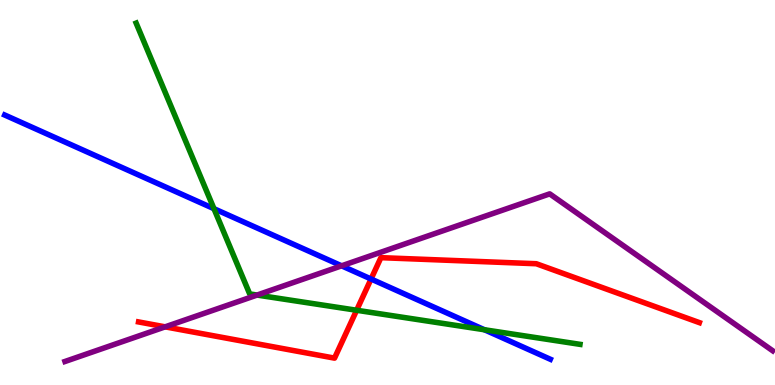[{'lines': ['blue', 'red'], 'intersections': [{'x': 4.79, 'y': 2.75}]}, {'lines': ['green', 'red'], 'intersections': [{'x': 4.6, 'y': 1.94}]}, {'lines': ['purple', 'red'], 'intersections': [{'x': 2.13, 'y': 1.51}]}, {'lines': ['blue', 'green'], 'intersections': [{'x': 2.76, 'y': 4.58}, {'x': 6.25, 'y': 1.44}]}, {'lines': ['blue', 'purple'], 'intersections': [{'x': 4.41, 'y': 3.1}]}, {'lines': ['green', 'purple'], 'intersections': [{'x': 3.32, 'y': 2.34}]}]